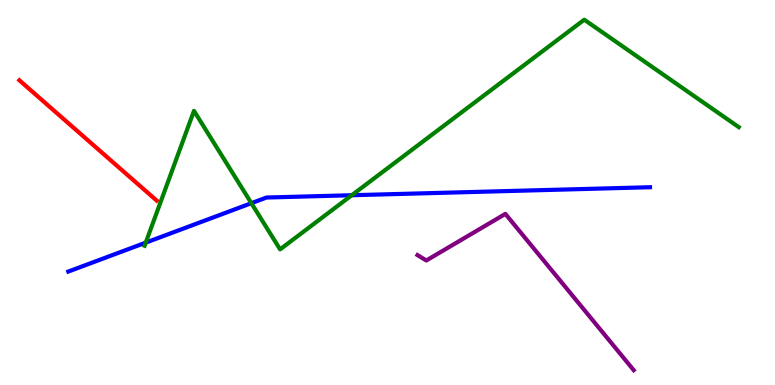[{'lines': ['blue', 'red'], 'intersections': []}, {'lines': ['green', 'red'], 'intersections': []}, {'lines': ['purple', 'red'], 'intersections': []}, {'lines': ['blue', 'green'], 'intersections': [{'x': 1.88, 'y': 3.7}, {'x': 3.24, 'y': 4.72}, {'x': 4.54, 'y': 4.93}]}, {'lines': ['blue', 'purple'], 'intersections': []}, {'lines': ['green', 'purple'], 'intersections': []}]